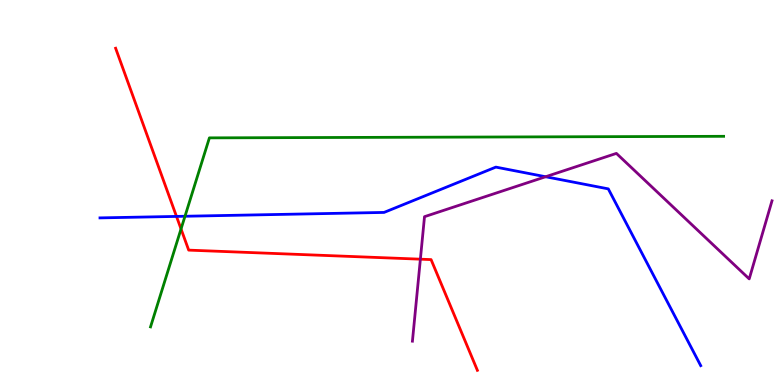[{'lines': ['blue', 'red'], 'intersections': [{'x': 2.28, 'y': 4.38}]}, {'lines': ['green', 'red'], 'intersections': [{'x': 2.34, 'y': 4.05}]}, {'lines': ['purple', 'red'], 'intersections': [{'x': 5.42, 'y': 3.27}]}, {'lines': ['blue', 'green'], 'intersections': [{'x': 2.39, 'y': 4.38}]}, {'lines': ['blue', 'purple'], 'intersections': [{'x': 7.04, 'y': 5.41}]}, {'lines': ['green', 'purple'], 'intersections': []}]